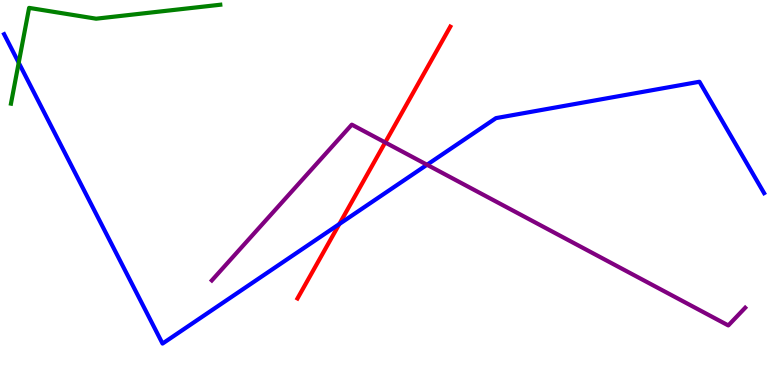[{'lines': ['blue', 'red'], 'intersections': [{'x': 4.38, 'y': 4.18}]}, {'lines': ['green', 'red'], 'intersections': []}, {'lines': ['purple', 'red'], 'intersections': [{'x': 4.97, 'y': 6.3}]}, {'lines': ['blue', 'green'], 'intersections': [{'x': 0.242, 'y': 8.37}]}, {'lines': ['blue', 'purple'], 'intersections': [{'x': 5.51, 'y': 5.72}]}, {'lines': ['green', 'purple'], 'intersections': []}]